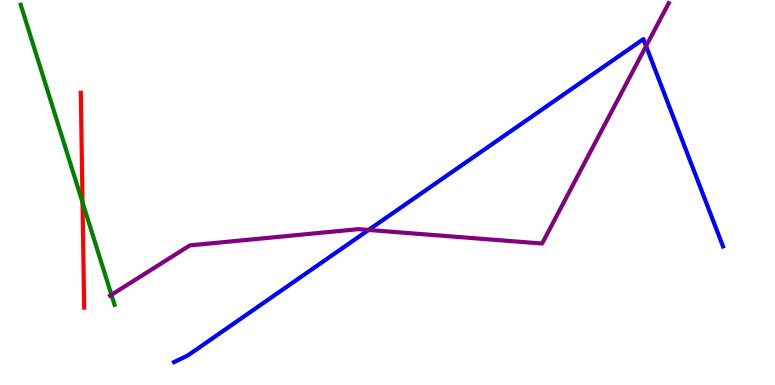[{'lines': ['blue', 'red'], 'intersections': []}, {'lines': ['green', 'red'], 'intersections': [{'x': 1.06, 'y': 4.74}]}, {'lines': ['purple', 'red'], 'intersections': []}, {'lines': ['blue', 'green'], 'intersections': []}, {'lines': ['blue', 'purple'], 'intersections': [{'x': 4.76, 'y': 4.03}, {'x': 8.34, 'y': 8.8}]}, {'lines': ['green', 'purple'], 'intersections': [{'x': 1.44, 'y': 2.34}]}]